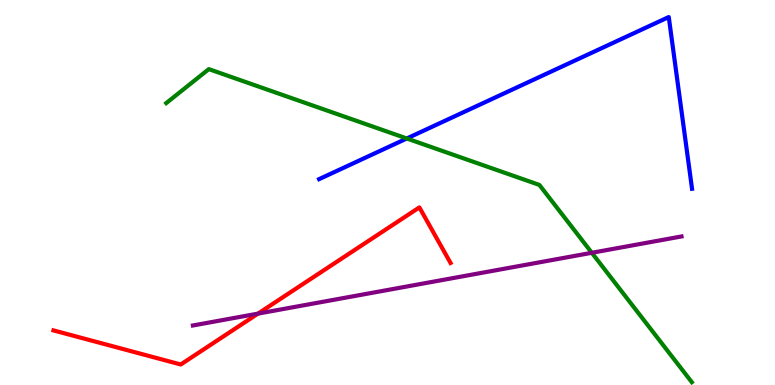[{'lines': ['blue', 'red'], 'intersections': []}, {'lines': ['green', 'red'], 'intersections': []}, {'lines': ['purple', 'red'], 'intersections': [{'x': 3.33, 'y': 1.85}]}, {'lines': ['blue', 'green'], 'intersections': [{'x': 5.25, 'y': 6.4}]}, {'lines': ['blue', 'purple'], 'intersections': []}, {'lines': ['green', 'purple'], 'intersections': [{'x': 7.64, 'y': 3.43}]}]